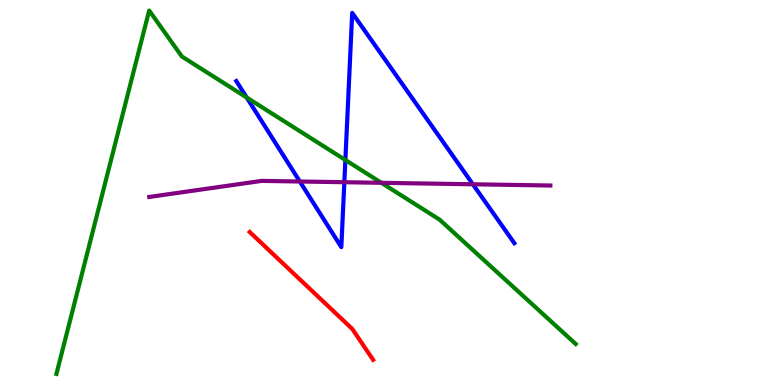[{'lines': ['blue', 'red'], 'intersections': []}, {'lines': ['green', 'red'], 'intersections': []}, {'lines': ['purple', 'red'], 'intersections': []}, {'lines': ['blue', 'green'], 'intersections': [{'x': 3.18, 'y': 7.47}, {'x': 4.46, 'y': 5.84}]}, {'lines': ['blue', 'purple'], 'intersections': [{'x': 3.87, 'y': 5.29}, {'x': 4.44, 'y': 5.27}, {'x': 6.1, 'y': 5.21}]}, {'lines': ['green', 'purple'], 'intersections': [{'x': 4.92, 'y': 5.25}]}]